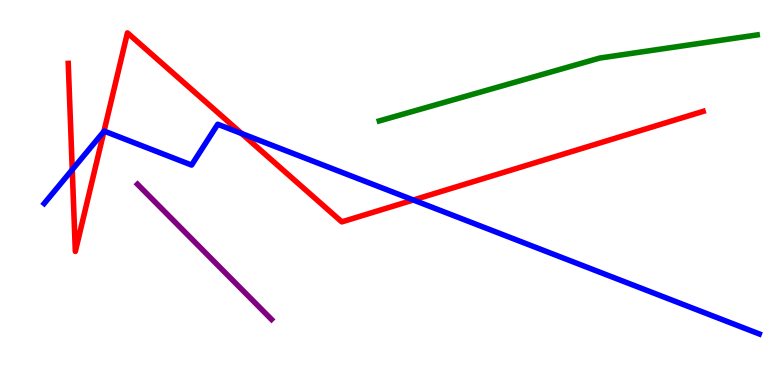[{'lines': ['blue', 'red'], 'intersections': [{'x': 0.932, 'y': 5.59}, {'x': 1.34, 'y': 6.59}, {'x': 3.12, 'y': 6.53}, {'x': 5.33, 'y': 4.81}]}, {'lines': ['green', 'red'], 'intersections': []}, {'lines': ['purple', 'red'], 'intersections': []}, {'lines': ['blue', 'green'], 'intersections': []}, {'lines': ['blue', 'purple'], 'intersections': []}, {'lines': ['green', 'purple'], 'intersections': []}]